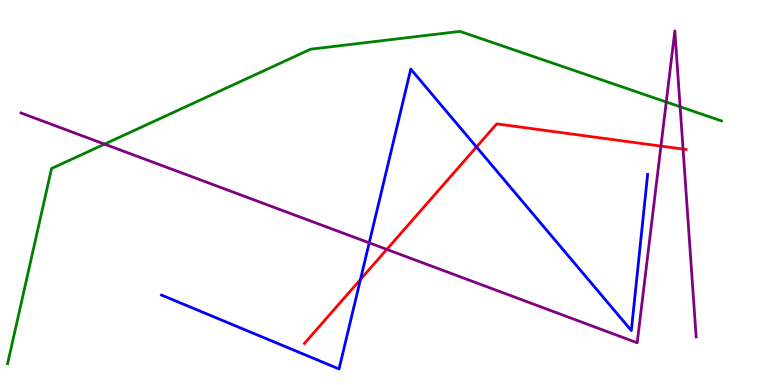[{'lines': ['blue', 'red'], 'intersections': [{'x': 4.65, 'y': 2.74}, {'x': 6.15, 'y': 6.18}]}, {'lines': ['green', 'red'], 'intersections': []}, {'lines': ['purple', 'red'], 'intersections': [{'x': 4.99, 'y': 3.52}, {'x': 8.53, 'y': 6.21}, {'x': 8.81, 'y': 6.13}]}, {'lines': ['blue', 'green'], 'intersections': []}, {'lines': ['blue', 'purple'], 'intersections': [{'x': 4.76, 'y': 3.69}]}, {'lines': ['green', 'purple'], 'intersections': [{'x': 1.35, 'y': 6.26}, {'x': 8.6, 'y': 7.35}, {'x': 8.78, 'y': 7.23}]}]